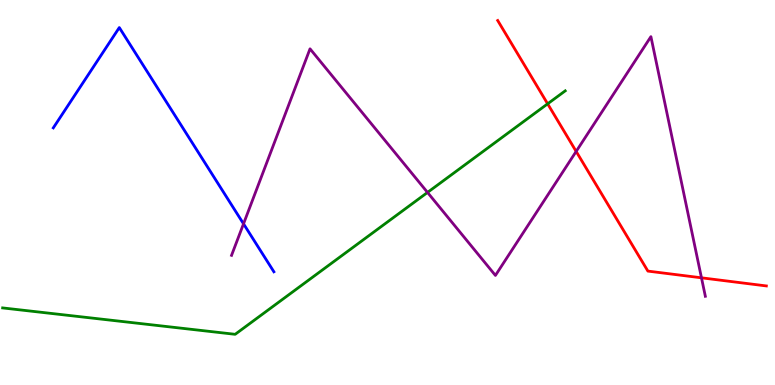[{'lines': ['blue', 'red'], 'intersections': []}, {'lines': ['green', 'red'], 'intersections': [{'x': 7.07, 'y': 7.3}]}, {'lines': ['purple', 'red'], 'intersections': [{'x': 7.43, 'y': 6.07}, {'x': 9.05, 'y': 2.78}]}, {'lines': ['blue', 'green'], 'intersections': []}, {'lines': ['blue', 'purple'], 'intersections': [{'x': 3.14, 'y': 4.19}]}, {'lines': ['green', 'purple'], 'intersections': [{'x': 5.52, 'y': 5.0}]}]